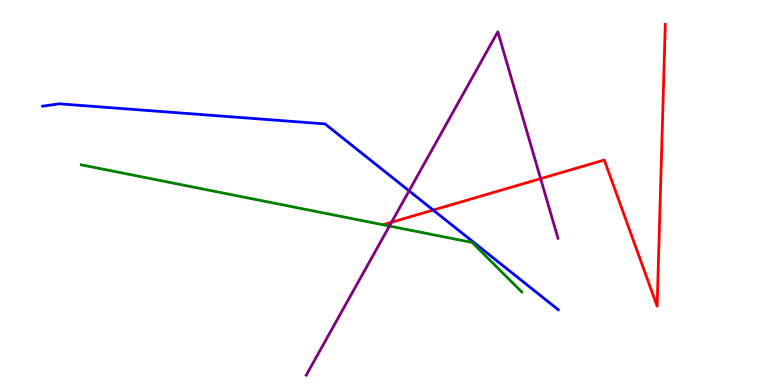[{'lines': ['blue', 'red'], 'intersections': [{'x': 5.59, 'y': 4.54}]}, {'lines': ['green', 'red'], 'intersections': []}, {'lines': ['purple', 'red'], 'intersections': [{'x': 5.05, 'y': 4.23}, {'x': 6.98, 'y': 5.36}]}, {'lines': ['blue', 'green'], 'intersections': []}, {'lines': ['blue', 'purple'], 'intersections': [{'x': 5.28, 'y': 5.04}]}, {'lines': ['green', 'purple'], 'intersections': [{'x': 5.03, 'y': 4.13}]}]